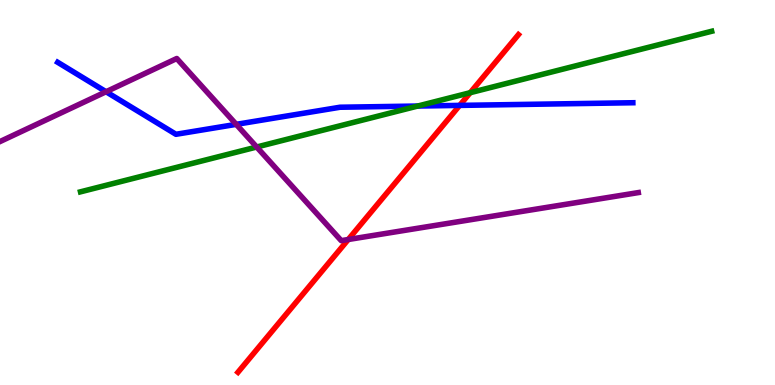[{'lines': ['blue', 'red'], 'intersections': [{'x': 5.93, 'y': 7.26}]}, {'lines': ['green', 'red'], 'intersections': [{'x': 6.07, 'y': 7.59}]}, {'lines': ['purple', 'red'], 'intersections': [{'x': 4.49, 'y': 3.78}]}, {'lines': ['blue', 'green'], 'intersections': [{'x': 5.39, 'y': 7.25}]}, {'lines': ['blue', 'purple'], 'intersections': [{'x': 1.37, 'y': 7.62}, {'x': 3.05, 'y': 6.77}]}, {'lines': ['green', 'purple'], 'intersections': [{'x': 3.31, 'y': 6.18}]}]